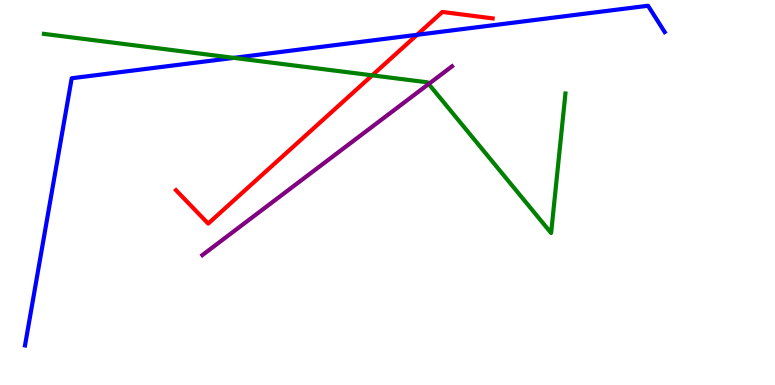[{'lines': ['blue', 'red'], 'intersections': [{'x': 5.38, 'y': 9.1}]}, {'lines': ['green', 'red'], 'intersections': [{'x': 4.8, 'y': 8.04}]}, {'lines': ['purple', 'red'], 'intersections': []}, {'lines': ['blue', 'green'], 'intersections': [{'x': 3.02, 'y': 8.5}]}, {'lines': ['blue', 'purple'], 'intersections': []}, {'lines': ['green', 'purple'], 'intersections': [{'x': 5.53, 'y': 7.82}]}]